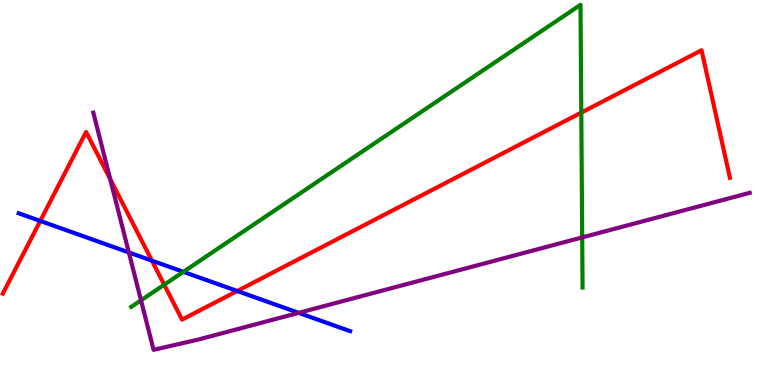[{'lines': ['blue', 'red'], 'intersections': [{'x': 0.519, 'y': 4.26}, {'x': 1.96, 'y': 3.23}, {'x': 3.06, 'y': 2.44}]}, {'lines': ['green', 'red'], 'intersections': [{'x': 2.12, 'y': 2.6}, {'x': 7.5, 'y': 7.07}]}, {'lines': ['purple', 'red'], 'intersections': [{'x': 1.42, 'y': 5.35}]}, {'lines': ['blue', 'green'], 'intersections': [{'x': 2.37, 'y': 2.94}]}, {'lines': ['blue', 'purple'], 'intersections': [{'x': 1.66, 'y': 3.44}, {'x': 3.85, 'y': 1.87}]}, {'lines': ['green', 'purple'], 'intersections': [{'x': 1.82, 'y': 2.2}, {'x': 7.51, 'y': 3.83}]}]